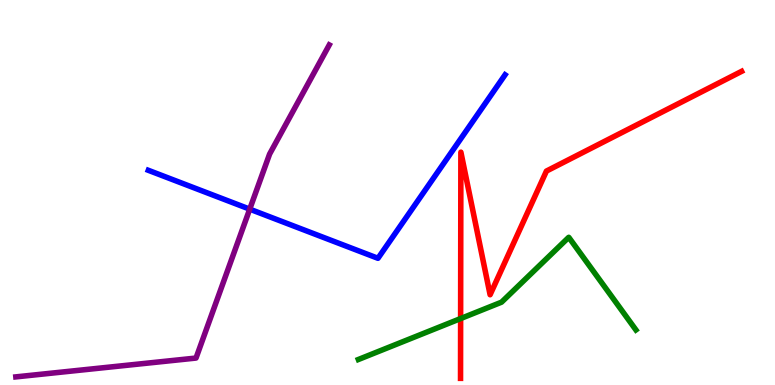[{'lines': ['blue', 'red'], 'intersections': []}, {'lines': ['green', 'red'], 'intersections': [{'x': 5.94, 'y': 1.73}]}, {'lines': ['purple', 'red'], 'intersections': []}, {'lines': ['blue', 'green'], 'intersections': []}, {'lines': ['blue', 'purple'], 'intersections': [{'x': 3.22, 'y': 4.57}]}, {'lines': ['green', 'purple'], 'intersections': []}]